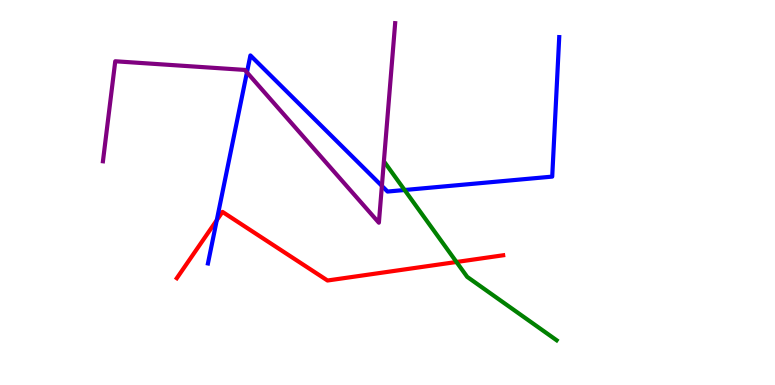[{'lines': ['blue', 'red'], 'intersections': [{'x': 2.8, 'y': 4.28}]}, {'lines': ['green', 'red'], 'intersections': [{'x': 5.89, 'y': 3.2}]}, {'lines': ['purple', 'red'], 'intersections': []}, {'lines': ['blue', 'green'], 'intersections': [{'x': 5.22, 'y': 5.06}]}, {'lines': ['blue', 'purple'], 'intersections': [{'x': 3.19, 'y': 8.12}, {'x': 4.93, 'y': 5.17}]}, {'lines': ['green', 'purple'], 'intersections': []}]